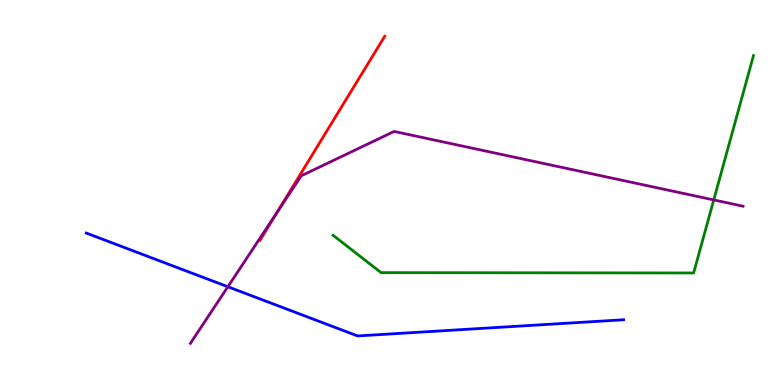[{'lines': ['blue', 'red'], 'intersections': []}, {'lines': ['green', 'red'], 'intersections': []}, {'lines': ['purple', 'red'], 'intersections': [{'x': 3.58, 'y': 4.48}]}, {'lines': ['blue', 'green'], 'intersections': []}, {'lines': ['blue', 'purple'], 'intersections': [{'x': 2.94, 'y': 2.55}]}, {'lines': ['green', 'purple'], 'intersections': [{'x': 9.21, 'y': 4.81}]}]